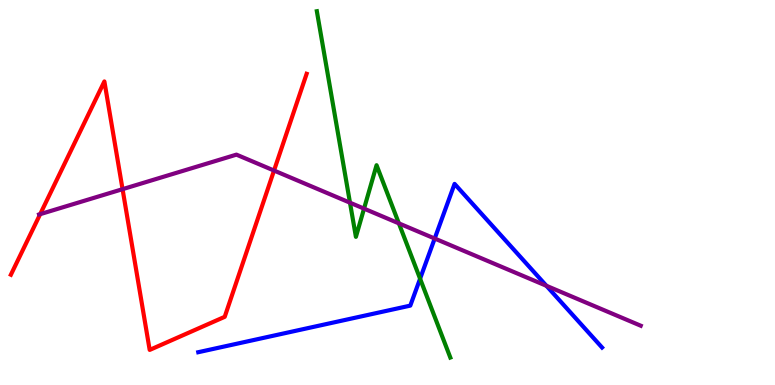[{'lines': ['blue', 'red'], 'intersections': []}, {'lines': ['green', 'red'], 'intersections': []}, {'lines': ['purple', 'red'], 'intersections': [{'x': 0.518, 'y': 4.44}, {'x': 1.58, 'y': 5.09}, {'x': 3.54, 'y': 5.57}]}, {'lines': ['blue', 'green'], 'intersections': [{'x': 5.42, 'y': 2.76}]}, {'lines': ['blue', 'purple'], 'intersections': [{'x': 5.61, 'y': 3.8}, {'x': 7.05, 'y': 2.58}]}, {'lines': ['green', 'purple'], 'intersections': [{'x': 4.52, 'y': 4.74}, {'x': 4.7, 'y': 4.58}, {'x': 5.15, 'y': 4.2}]}]